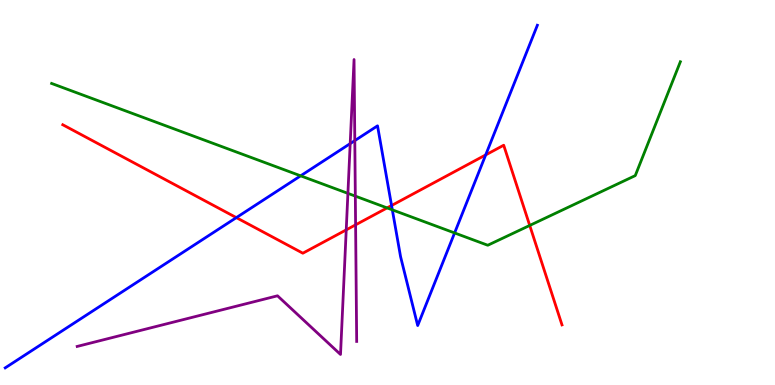[{'lines': ['blue', 'red'], 'intersections': [{'x': 3.05, 'y': 4.35}, {'x': 5.05, 'y': 4.66}, {'x': 6.27, 'y': 5.98}]}, {'lines': ['green', 'red'], 'intersections': [{'x': 4.99, 'y': 4.6}, {'x': 6.84, 'y': 4.14}]}, {'lines': ['purple', 'red'], 'intersections': [{'x': 4.47, 'y': 4.03}, {'x': 4.59, 'y': 4.16}]}, {'lines': ['blue', 'green'], 'intersections': [{'x': 3.88, 'y': 5.43}, {'x': 5.06, 'y': 4.55}, {'x': 5.87, 'y': 3.95}]}, {'lines': ['blue', 'purple'], 'intersections': [{'x': 4.52, 'y': 6.27}, {'x': 4.58, 'y': 6.35}]}, {'lines': ['green', 'purple'], 'intersections': [{'x': 4.49, 'y': 4.98}, {'x': 4.58, 'y': 4.91}]}]